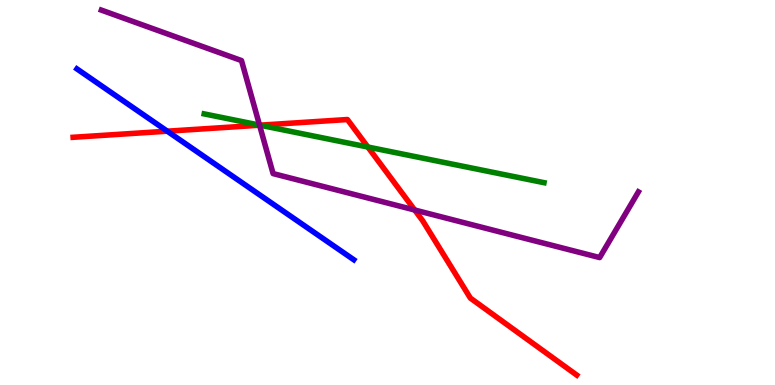[{'lines': ['blue', 'red'], 'intersections': [{'x': 2.16, 'y': 6.59}]}, {'lines': ['green', 'red'], 'intersections': [{'x': 3.35, 'y': 6.75}, {'x': 4.75, 'y': 6.18}]}, {'lines': ['purple', 'red'], 'intersections': [{'x': 3.35, 'y': 6.75}, {'x': 5.35, 'y': 4.55}]}, {'lines': ['blue', 'green'], 'intersections': []}, {'lines': ['blue', 'purple'], 'intersections': []}, {'lines': ['green', 'purple'], 'intersections': [{'x': 3.35, 'y': 6.75}]}]